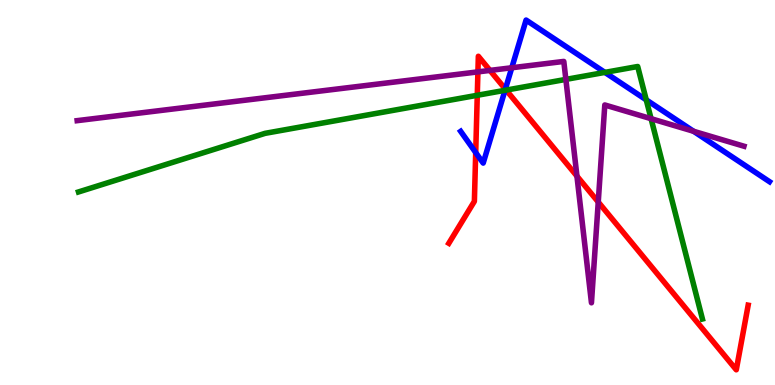[{'lines': ['blue', 'red'], 'intersections': [{'x': 6.14, 'y': 6.04}, {'x': 6.52, 'y': 7.68}]}, {'lines': ['green', 'red'], 'intersections': [{'x': 6.16, 'y': 7.53}, {'x': 6.53, 'y': 7.66}]}, {'lines': ['purple', 'red'], 'intersections': [{'x': 6.17, 'y': 8.13}, {'x': 6.32, 'y': 8.17}, {'x': 7.44, 'y': 5.43}, {'x': 7.72, 'y': 4.75}]}, {'lines': ['blue', 'green'], 'intersections': [{'x': 6.52, 'y': 7.65}, {'x': 7.8, 'y': 8.12}, {'x': 8.34, 'y': 7.41}]}, {'lines': ['blue', 'purple'], 'intersections': [{'x': 6.6, 'y': 8.24}, {'x': 8.95, 'y': 6.59}]}, {'lines': ['green', 'purple'], 'intersections': [{'x': 7.3, 'y': 7.94}, {'x': 8.4, 'y': 6.92}]}]